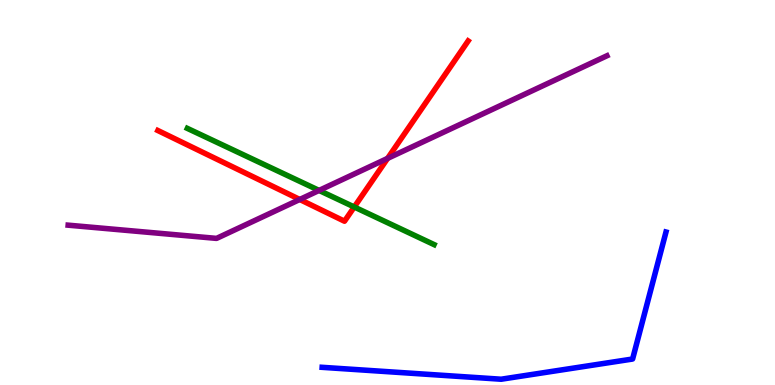[{'lines': ['blue', 'red'], 'intersections': []}, {'lines': ['green', 'red'], 'intersections': [{'x': 4.57, 'y': 4.62}]}, {'lines': ['purple', 'red'], 'intersections': [{'x': 3.87, 'y': 4.82}, {'x': 5.0, 'y': 5.89}]}, {'lines': ['blue', 'green'], 'intersections': []}, {'lines': ['blue', 'purple'], 'intersections': []}, {'lines': ['green', 'purple'], 'intersections': [{'x': 4.12, 'y': 5.05}]}]